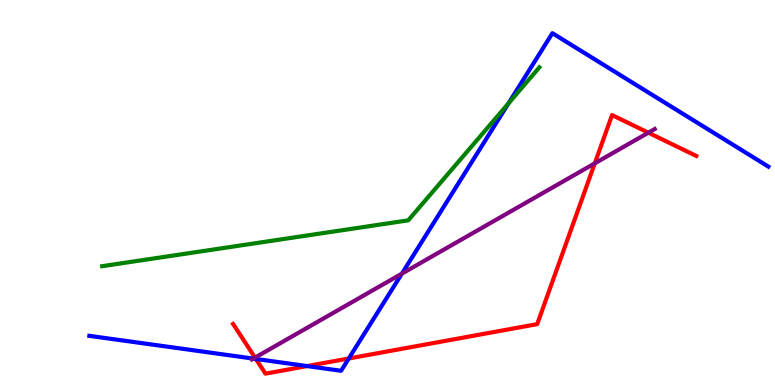[{'lines': ['blue', 'red'], 'intersections': [{'x': 3.3, 'y': 0.676}, {'x': 3.96, 'y': 0.492}, {'x': 4.5, 'y': 0.689}]}, {'lines': ['green', 'red'], 'intersections': []}, {'lines': ['purple', 'red'], 'intersections': [{'x': 3.29, 'y': 0.711}, {'x': 7.67, 'y': 5.76}, {'x': 8.37, 'y': 6.55}]}, {'lines': ['blue', 'green'], 'intersections': [{'x': 6.56, 'y': 7.31}]}, {'lines': ['blue', 'purple'], 'intersections': [{'x': 3.27, 'y': 0.686}, {'x': 5.19, 'y': 2.89}]}, {'lines': ['green', 'purple'], 'intersections': []}]